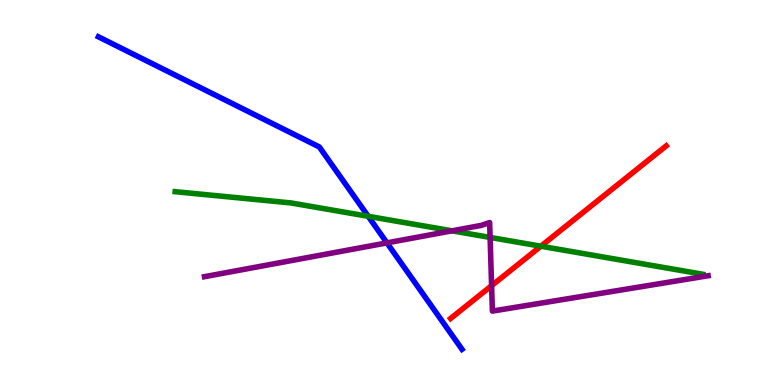[{'lines': ['blue', 'red'], 'intersections': []}, {'lines': ['green', 'red'], 'intersections': [{'x': 6.98, 'y': 3.6}]}, {'lines': ['purple', 'red'], 'intersections': [{'x': 6.34, 'y': 2.58}]}, {'lines': ['blue', 'green'], 'intersections': [{'x': 4.75, 'y': 4.38}]}, {'lines': ['blue', 'purple'], 'intersections': [{'x': 4.99, 'y': 3.69}]}, {'lines': ['green', 'purple'], 'intersections': [{'x': 5.83, 'y': 4.0}, {'x': 6.32, 'y': 3.83}]}]